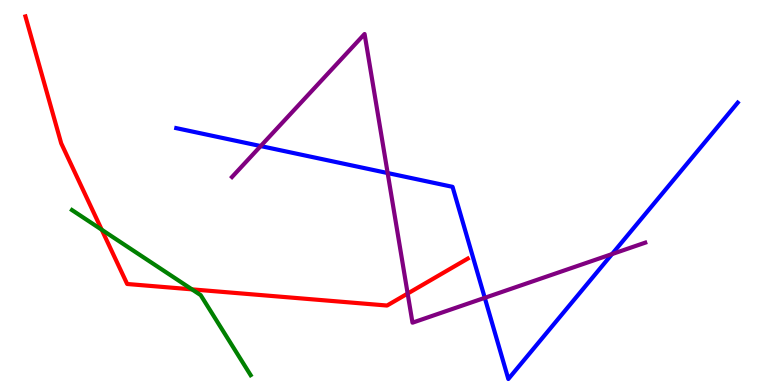[{'lines': ['blue', 'red'], 'intersections': []}, {'lines': ['green', 'red'], 'intersections': [{'x': 1.31, 'y': 4.03}, {'x': 2.48, 'y': 2.48}]}, {'lines': ['purple', 'red'], 'intersections': [{'x': 5.26, 'y': 2.38}]}, {'lines': ['blue', 'green'], 'intersections': []}, {'lines': ['blue', 'purple'], 'intersections': [{'x': 3.36, 'y': 6.21}, {'x': 5.0, 'y': 5.51}, {'x': 6.26, 'y': 2.26}, {'x': 7.9, 'y': 3.4}]}, {'lines': ['green', 'purple'], 'intersections': []}]